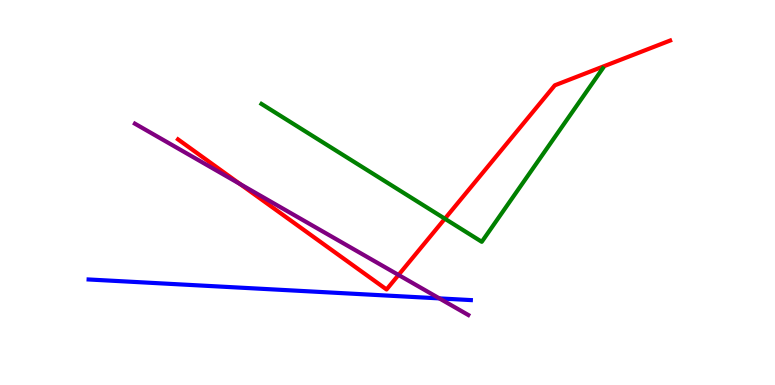[{'lines': ['blue', 'red'], 'intersections': []}, {'lines': ['green', 'red'], 'intersections': [{'x': 5.74, 'y': 4.32}]}, {'lines': ['purple', 'red'], 'intersections': [{'x': 3.1, 'y': 5.22}, {'x': 5.14, 'y': 2.86}]}, {'lines': ['blue', 'green'], 'intersections': []}, {'lines': ['blue', 'purple'], 'intersections': [{'x': 5.67, 'y': 2.25}]}, {'lines': ['green', 'purple'], 'intersections': []}]